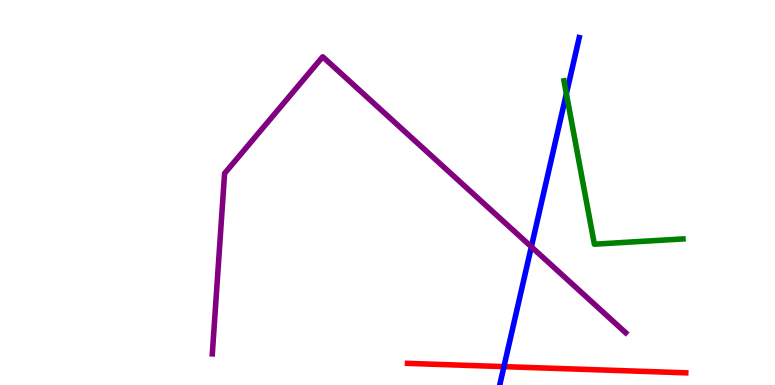[{'lines': ['blue', 'red'], 'intersections': [{'x': 6.5, 'y': 0.477}]}, {'lines': ['green', 'red'], 'intersections': []}, {'lines': ['purple', 'red'], 'intersections': []}, {'lines': ['blue', 'green'], 'intersections': [{'x': 7.31, 'y': 7.56}]}, {'lines': ['blue', 'purple'], 'intersections': [{'x': 6.86, 'y': 3.59}]}, {'lines': ['green', 'purple'], 'intersections': []}]